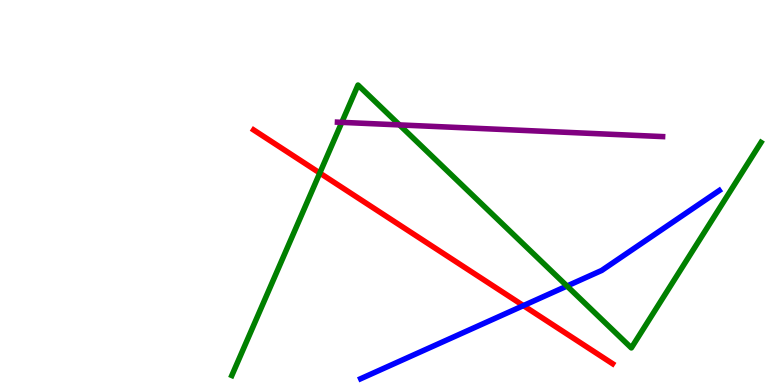[{'lines': ['blue', 'red'], 'intersections': [{'x': 6.75, 'y': 2.06}]}, {'lines': ['green', 'red'], 'intersections': [{'x': 4.13, 'y': 5.51}]}, {'lines': ['purple', 'red'], 'intersections': []}, {'lines': ['blue', 'green'], 'intersections': [{'x': 7.32, 'y': 2.57}]}, {'lines': ['blue', 'purple'], 'intersections': []}, {'lines': ['green', 'purple'], 'intersections': [{'x': 4.41, 'y': 6.82}, {'x': 5.15, 'y': 6.76}]}]